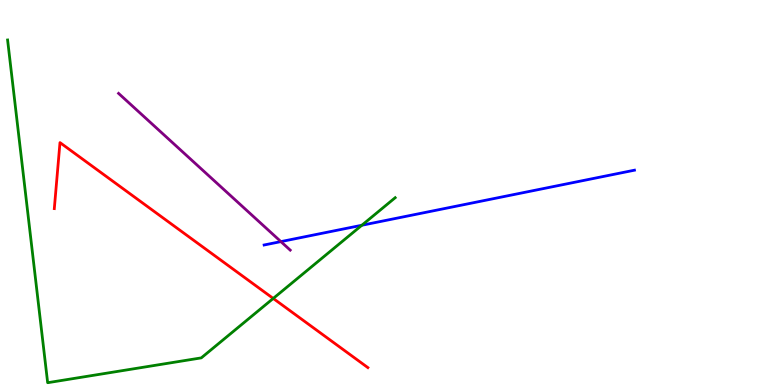[{'lines': ['blue', 'red'], 'intersections': []}, {'lines': ['green', 'red'], 'intersections': [{'x': 3.53, 'y': 2.25}]}, {'lines': ['purple', 'red'], 'intersections': []}, {'lines': ['blue', 'green'], 'intersections': [{'x': 4.67, 'y': 4.15}]}, {'lines': ['blue', 'purple'], 'intersections': [{'x': 3.62, 'y': 3.72}]}, {'lines': ['green', 'purple'], 'intersections': []}]